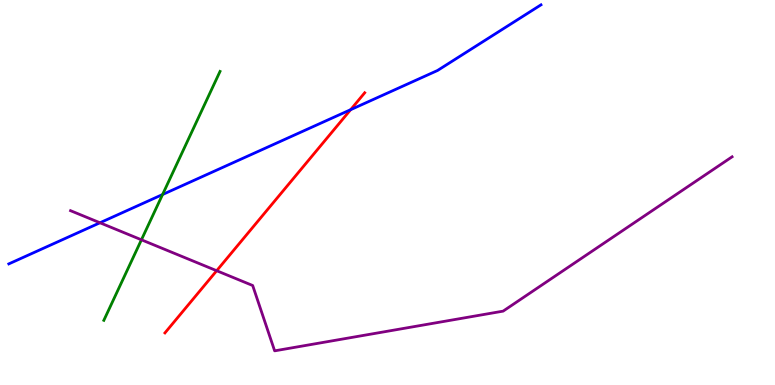[{'lines': ['blue', 'red'], 'intersections': [{'x': 4.52, 'y': 7.15}]}, {'lines': ['green', 'red'], 'intersections': []}, {'lines': ['purple', 'red'], 'intersections': [{'x': 2.8, 'y': 2.97}]}, {'lines': ['blue', 'green'], 'intersections': [{'x': 2.1, 'y': 4.95}]}, {'lines': ['blue', 'purple'], 'intersections': [{'x': 1.29, 'y': 4.21}]}, {'lines': ['green', 'purple'], 'intersections': [{'x': 1.82, 'y': 3.77}]}]